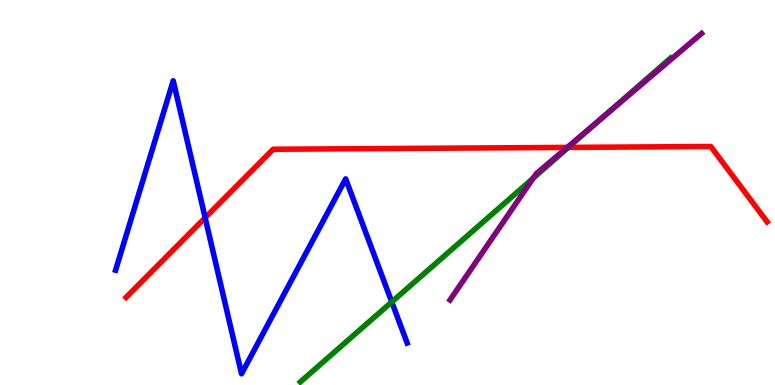[{'lines': ['blue', 'red'], 'intersections': [{'x': 2.65, 'y': 4.34}]}, {'lines': ['green', 'red'], 'intersections': [{'x': 7.33, 'y': 6.17}]}, {'lines': ['purple', 'red'], 'intersections': [{'x': 7.32, 'y': 6.17}]}, {'lines': ['blue', 'green'], 'intersections': [{'x': 5.06, 'y': 2.16}]}, {'lines': ['blue', 'purple'], 'intersections': []}, {'lines': ['green', 'purple'], 'intersections': [{'x': 6.88, 'y': 5.37}, {'x': 7.79, 'y': 6.98}]}]